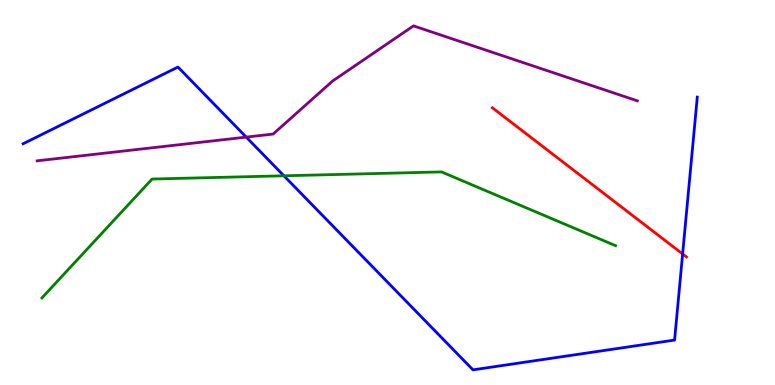[{'lines': ['blue', 'red'], 'intersections': [{'x': 8.81, 'y': 3.4}]}, {'lines': ['green', 'red'], 'intersections': []}, {'lines': ['purple', 'red'], 'intersections': []}, {'lines': ['blue', 'green'], 'intersections': [{'x': 3.66, 'y': 5.43}]}, {'lines': ['blue', 'purple'], 'intersections': [{'x': 3.18, 'y': 6.44}]}, {'lines': ['green', 'purple'], 'intersections': []}]